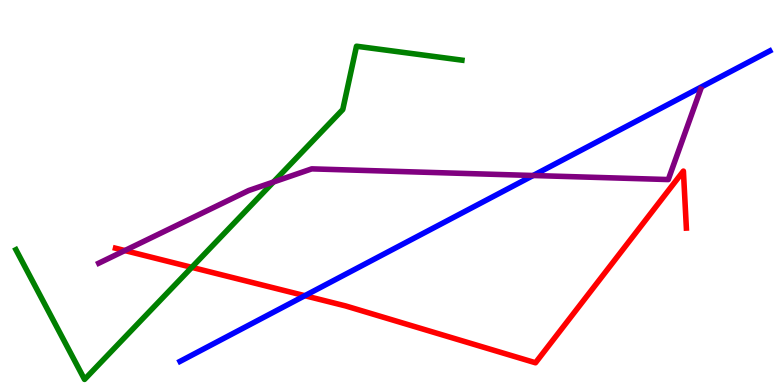[{'lines': ['blue', 'red'], 'intersections': [{'x': 3.93, 'y': 2.32}]}, {'lines': ['green', 'red'], 'intersections': [{'x': 2.47, 'y': 3.06}]}, {'lines': ['purple', 'red'], 'intersections': [{'x': 1.61, 'y': 3.49}]}, {'lines': ['blue', 'green'], 'intersections': []}, {'lines': ['blue', 'purple'], 'intersections': [{'x': 6.88, 'y': 5.44}]}, {'lines': ['green', 'purple'], 'intersections': [{'x': 3.53, 'y': 5.27}]}]